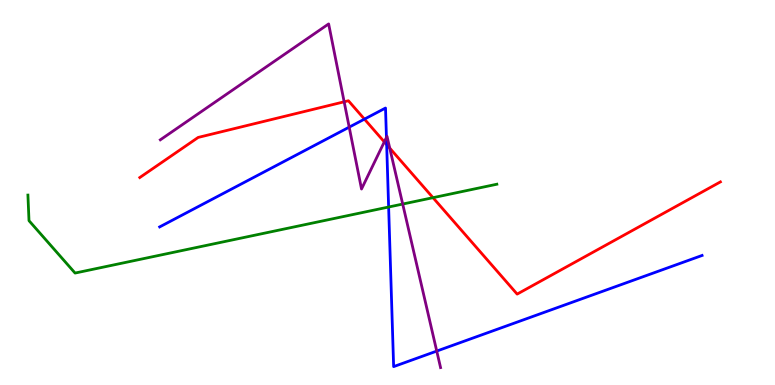[{'lines': ['blue', 'red'], 'intersections': [{'x': 4.7, 'y': 6.91}, {'x': 4.99, 'y': 6.24}]}, {'lines': ['green', 'red'], 'intersections': [{'x': 5.59, 'y': 4.87}]}, {'lines': ['purple', 'red'], 'intersections': [{'x': 4.44, 'y': 7.36}, {'x': 4.96, 'y': 6.31}, {'x': 5.03, 'y': 6.15}]}, {'lines': ['blue', 'green'], 'intersections': [{'x': 5.01, 'y': 4.62}]}, {'lines': ['blue', 'purple'], 'intersections': [{'x': 4.51, 'y': 6.7}, {'x': 4.99, 'y': 6.43}, {'x': 5.64, 'y': 0.881}]}, {'lines': ['green', 'purple'], 'intersections': [{'x': 5.2, 'y': 4.7}]}]